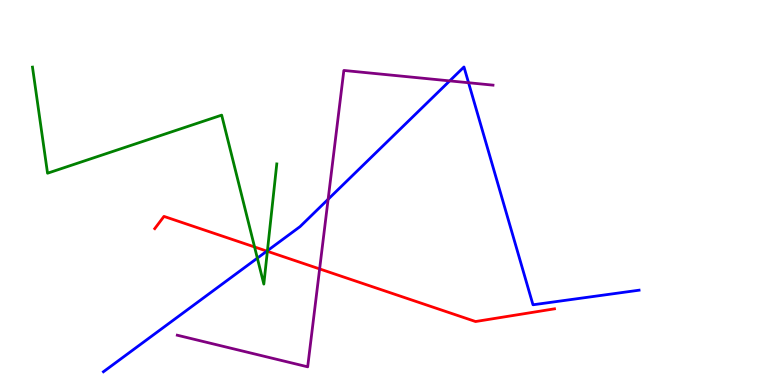[{'lines': ['blue', 'red'], 'intersections': [{'x': 3.44, 'y': 3.48}]}, {'lines': ['green', 'red'], 'intersections': [{'x': 3.28, 'y': 3.59}, {'x': 3.45, 'y': 3.47}]}, {'lines': ['purple', 'red'], 'intersections': [{'x': 4.12, 'y': 3.02}]}, {'lines': ['blue', 'green'], 'intersections': [{'x': 3.32, 'y': 3.3}, {'x': 3.45, 'y': 3.49}]}, {'lines': ['blue', 'purple'], 'intersections': [{'x': 4.23, 'y': 4.82}, {'x': 5.8, 'y': 7.9}, {'x': 6.05, 'y': 7.85}]}, {'lines': ['green', 'purple'], 'intersections': []}]